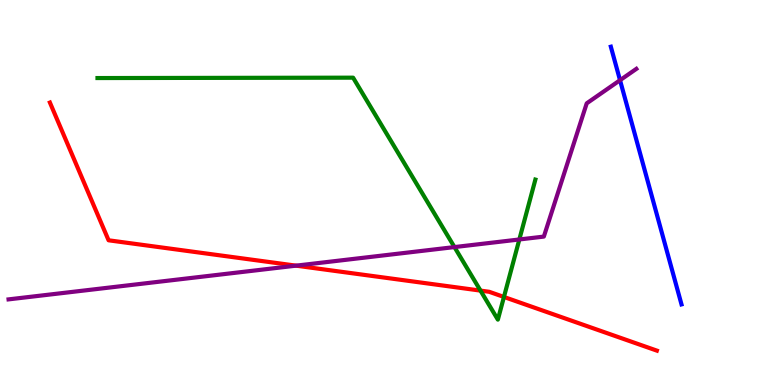[{'lines': ['blue', 'red'], 'intersections': []}, {'lines': ['green', 'red'], 'intersections': [{'x': 6.2, 'y': 2.45}, {'x': 6.5, 'y': 2.29}]}, {'lines': ['purple', 'red'], 'intersections': [{'x': 3.82, 'y': 3.1}]}, {'lines': ['blue', 'green'], 'intersections': []}, {'lines': ['blue', 'purple'], 'intersections': [{'x': 8.0, 'y': 7.92}]}, {'lines': ['green', 'purple'], 'intersections': [{'x': 5.86, 'y': 3.58}, {'x': 6.7, 'y': 3.78}]}]